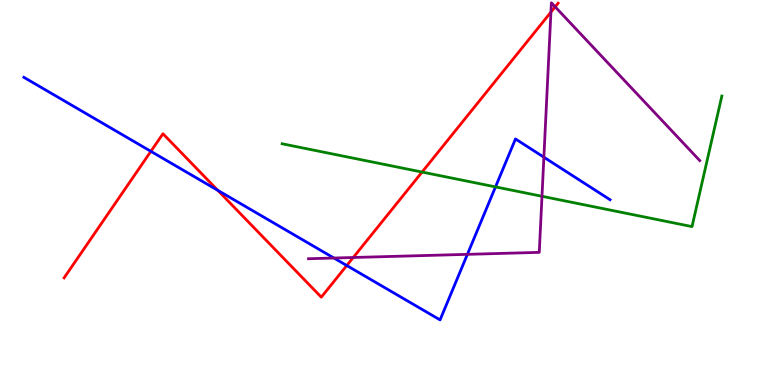[{'lines': ['blue', 'red'], 'intersections': [{'x': 1.95, 'y': 6.07}, {'x': 2.81, 'y': 5.06}, {'x': 4.47, 'y': 3.1}]}, {'lines': ['green', 'red'], 'intersections': [{'x': 5.45, 'y': 5.53}]}, {'lines': ['purple', 'red'], 'intersections': [{'x': 4.56, 'y': 3.31}, {'x': 7.11, 'y': 9.69}, {'x': 7.16, 'y': 9.82}]}, {'lines': ['blue', 'green'], 'intersections': [{'x': 6.39, 'y': 5.15}]}, {'lines': ['blue', 'purple'], 'intersections': [{'x': 4.31, 'y': 3.3}, {'x': 6.03, 'y': 3.39}, {'x': 7.02, 'y': 5.92}]}, {'lines': ['green', 'purple'], 'intersections': [{'x': 6.99, 'y': 4.9}]}]